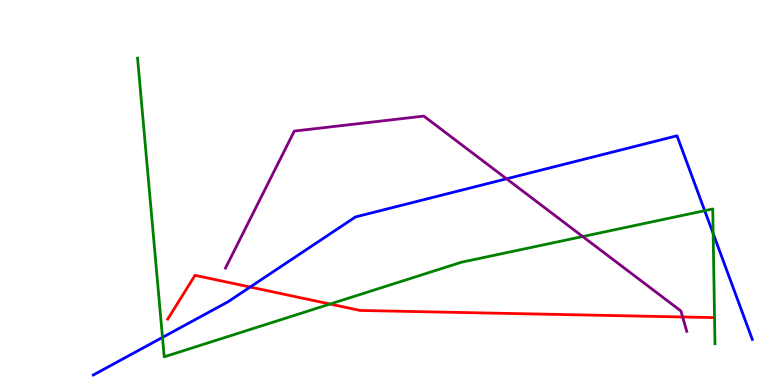[{'lines': ['blue', 'red'], 'intersections': [{'x': 3.23, 'y': 2.54}]}, {'lines': ['green', 'red'], 'intersections': [{'x': 4.26, 'y': 2.1}]}, {'lines': ['purple', 'red'], 'intersections': [{'x': 8.81, 'y': 1.77}]}, {'lines': ['blue', 'green'], 'intersections': [{'x': 2.1, 'y': 1.24}, {'x': 9.09, 'y': 4.53}, {'x': 9.2, 'y': 3.93}]}, {'lines': ['blue', 'purple'], 'intersections': [{'x': 6.54, 'y': 5.36}]}, {'lines': ['green', 'purple'], 'intersections': [{'x': 7.52, 'y': 3.86}]}]